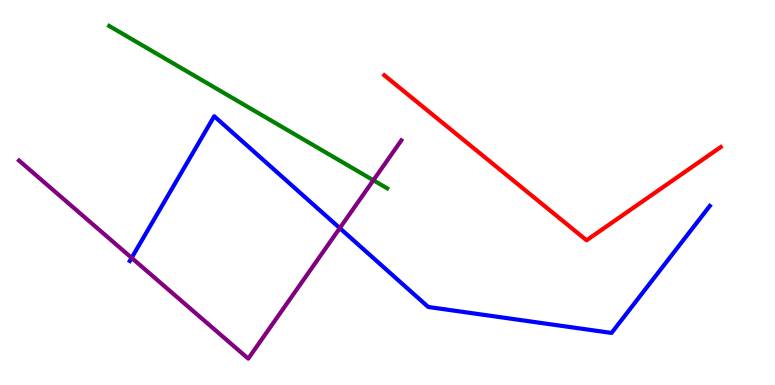[{'lines': ['blue', 'red'], 'intersections': []}, {'lines': ['green', 'red'], 'intersections': []}, {'lines': ['purple', 'red'], 'intersections': []}, {'lines': ['blue', 'green'], 'intersections': []}, {'lines': ['blue', 'purple'], 'intersections': [{'x': 1.7, 'y': 3.3}, {'x': 4.38, 'y': 4.07}]}, {'lines': ['green', 'purple'], 'intersections': [{'x': 4.82, 'y': 5.32}]}]